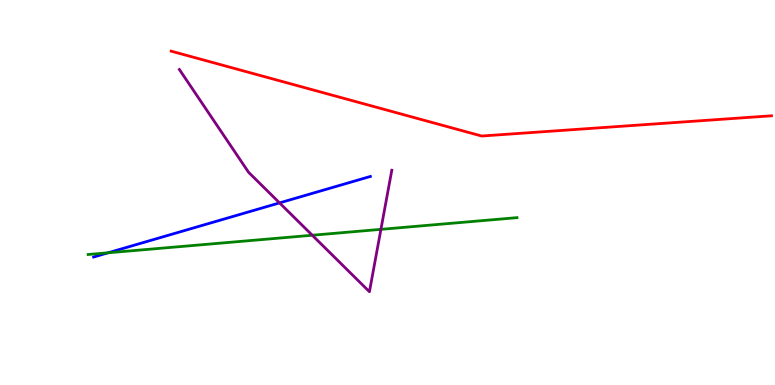[{'lines': ['blue', 'red'], 'intersections': []}, {'lines': ['green', 'red'], 'intersections': []}, {'lines': ['purple', 'red'], 'intersections': []}, {'lines': ['blue', 'green'], 'intersections': [{'x': 1.4, 'y': 3.43}]}, {'lines': ['blue', 'purple'], 'intersections': [{'x': 3.61, 'y': 4.73}]}, {'lines': ['green', 'purple'], 'intersections': [{'x': 4.03, 'y': 3.89}, {'x': 4.92, 'y': 4.04}]}]